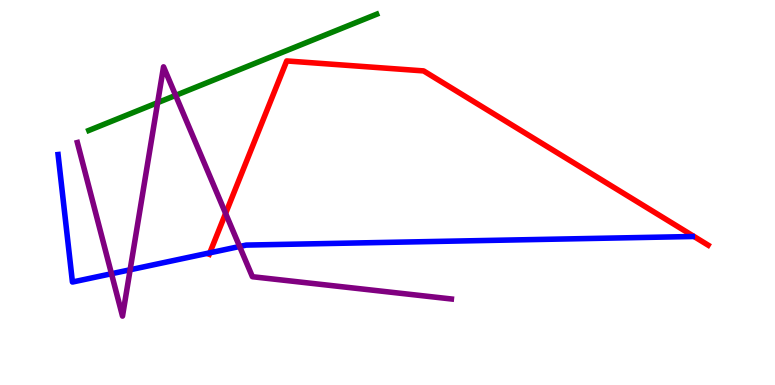[{'lines': ['blue', 'red'], 'intersections': [{'x': 2.71, 'y': 3.43}]}, {'lines': ['green', 'red'], 'intersections': []}, {'lines': ['purple', 'red'], 'intersections': [{'x': 2.91, 'y': 4.46}]}, {'lines': ['blue', 'green'], 'intersections': []}, {'lines': ['blue', 'purple'], 'intersections': [{'x': 1.44, 'y': 2.89}, {'x': 1.68, 'y': 2.99}, {'x': 3.09, 'y': 3.6}]}, {'lines': ['green', 'purple'], 'intersections': [{'x': 2.03, 'y': 7.33}, {'x': 2.27, 'y': 7.52}]}]